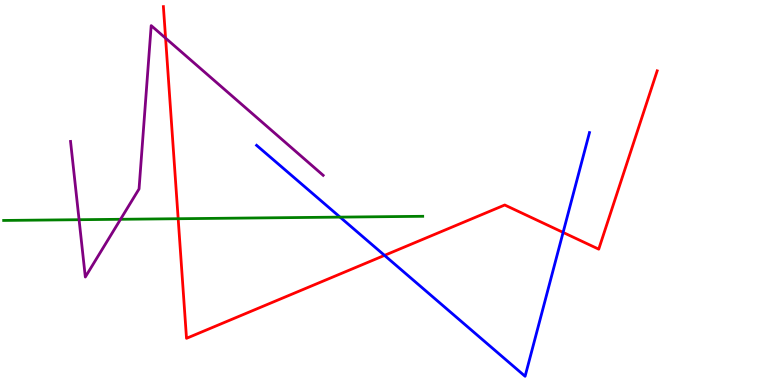[{'lines': ['blue', 'red'], 'intersections': [{'x': 4.96, 'y': 3.37}, {'x': 7.27, 'y': 3.96}]}, {'lines': ['green', 'red'], 'intersections': [{'x': 2.3, 'y': 4.32}]}, {'lines': ['purple', 'red'], 'intersections': [{'x': 2.14, 'y': 9.01}]}, {'lines': ['blue', 'green'], 'intersections': [{'x': 4.39, 'y': 4.36}]}, {'lines': ['blue', 'purple'], 'intersections': []}, {'lines': ['green', 'purple'], 'intersections': [{'x': 1.02, 'y': 4.29}, {'x': 1.56, 'y': 4.3}]}]